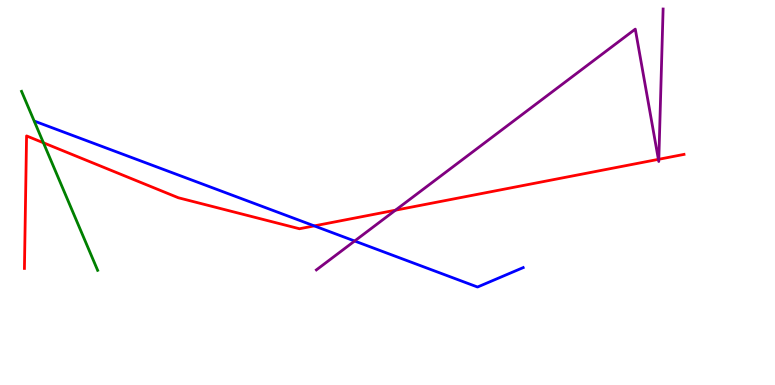[{'lines': ['blue', 'red'], 'intersections': [{'x': 4.05, 'y': 4.13}]}, {'lines': ['green', 'red'], 'intersections': [{'x': 0.56, 'y': 6.29}]}, {'lines': ['purple', 'red'], 'intersections': [{'x': 5.1, 'y': 4.54}, {'x': 8.5, 'y': 5.86}, {'x': 8.5, 'y': 5.86}]}, {'lines': ['blue', 'green'], 'intersections': []}, {'lines': ['blue', 'purple'], 'intersections': [{'x': 4.58, 'y': 3.74}]}, {'lines': ['green', 'purple'], 'intersections': []}]